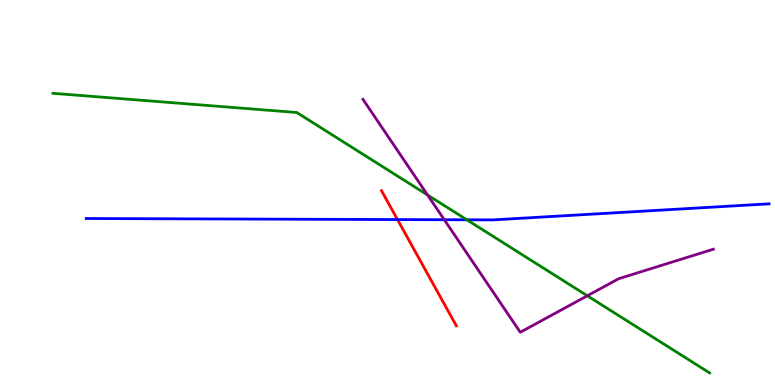[{'lines': ['blue', 'red'], 'intersections': [{'x': 5.13, 'y': 4.3}]}, {'lines': ['green', 'red'], 'intersections': []}, {'lines': ['purple', 'red'], 'intersections': []}, {'lines': ['blue', 'green'], 'intersections': [{'x': 6.02, 'y': 4.29}]}, {'lines': ['blue', 'purple'], 'intersections': [{'x': 5.73, 'y': 4.29}]}, {'lines': ['green', 'purple'], 'intersections': [{'x': 5.52, 'y': 4.94}, {'x': 7.58, 'y': 2.32}]}]